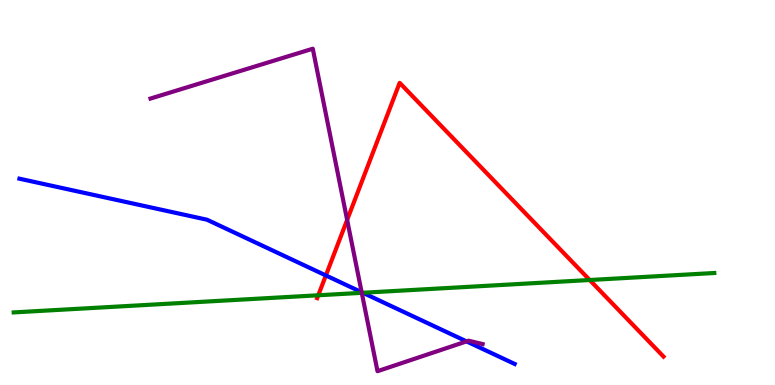[{'lines': ['blue', 'red'], 'intersections': [{'x': 4.2, 'y': 2.85}]}, {'lines': ['green', 'red'], 'intersections': [{'x': 4.11, 'y': 2.33}, {'x': 7.61, 'y': 2.73}]}, {'lines': ['purple', 'red'], 'intersections': [{'x': 4.48, 'y': 4.29}]}, {'lines': ['blue', 'green'], 'intersections': [{'x': 4.68, 'y': 2.4}]}, {'lines': ['blue', 'purple'], 'intersections': [{'x': 4.67, 'y': 2.41}, {'x': 6.02, 'y': 1.13}]}, {'lines': ['green', 'purple'], 'intersections': [{'x': 4.67, 'y': 2.39}]}]